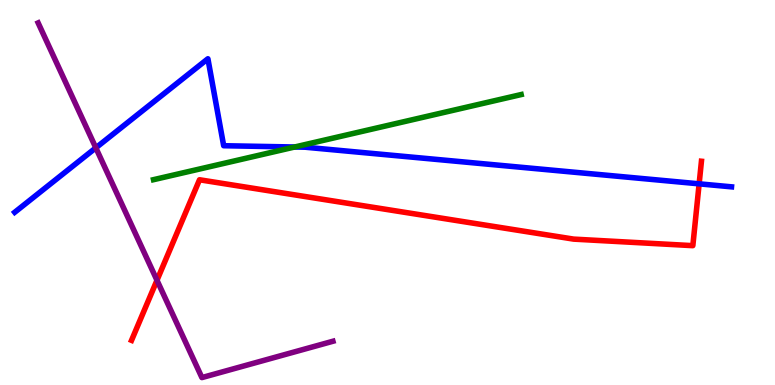[{'lines': ['blue', 'red'], 'intersections': [{'x': 9.02, 'y': 5.23}]}, {'lines': ['green', 'red'], 'intersections': []}, {'lines': ['purple', 'red'], 'intersections': [{'x': 2.03, 'y': 2.72}]}, {'lines': ['blue', 'green'], 'intersections': [{'x': 3.8, 'y': 6.18}]}, {'lines': ['blue', 'purple'], 'intersections': [{'x': 1.24, 'y': 6.16}]}, {'lines': ['green', 'purple'], 'intersections': []}]